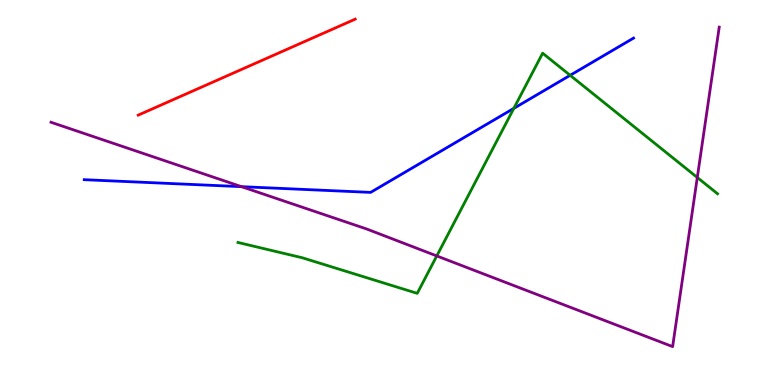[{'lines': ['blue', 'red'], 'intersections': []}, {'lines': ['green', 'red'], 'intersections': []}, {'lines': ['purple', 'red'], 'intersections': []}, {'lines': ['blue', 'green'], 'intersections': [{'x': 6.63, 'y': 7.19}, {'x': 7.36, 'y': 8.04}]}, {'lines': ['blue', 'purple'], 'intersections': [{'x': 3.12, 'y': 5.15}]}, {'lines': ['green', 'purple'], 'intersections': [{'x': 5.64, 'y': 3.35}, {'x': 9.0, 'y': 5.39}]}]